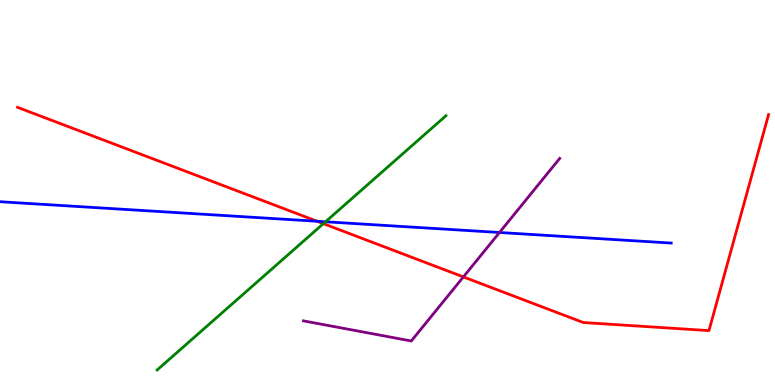[{'lines': ['blue', 'red'], 'intersections': [{'x': 4.09, 'y': 4.25}]}, {'lines': ['green', 'red'], 'intersections': [{'x': 4.17, 'y': 4.19}]}, {'lines': ['purple', 'red'], 'intersections': [{'x': 5.98, 'y': 2.81}]}, {'lines': ['blue', 'green'], 'intersections': [{'x': 4.2, 'y': 4.24}]}, {'lines': ['blue', 'purple'], 'intersections': [{'x': 6.45, 'y': 3.96}]}, {'lines': ['green', 'purple'], 'intersections': []}]